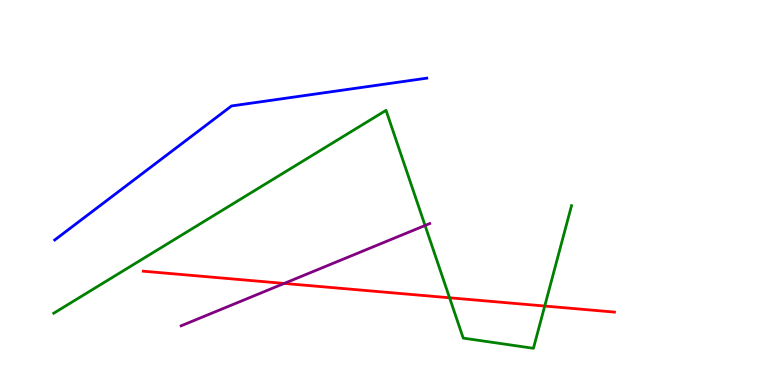[{'lines': ['blue', 'red'], 'intersections': []}, {'lines': ['green', 'red'], 'intersections': [{'x': 5.8, 'y': 2.27}, {'x': 7.03, 'y': 2.05}]}, {'lines': ['purple', 'red'], 'intersections': [{'x': 3.67, 'y': 2.64}]}, {'lines': ['blue', 'green'], 'intersections': []}, {'lines': ['blue', 'purple'], 'intersections': []}, {'lines': ['green', 'purple'], 'intersections': [{'x': 5.48, 'y': 4.14}]}]